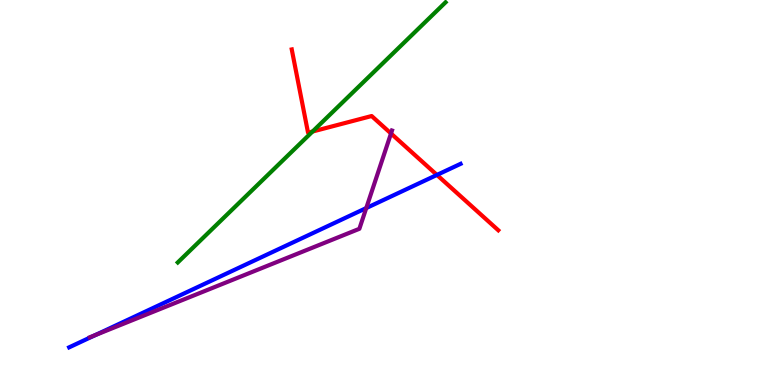[{'lines': ['blue', 'red'], 'intersections': [{'x': 5.64, 'y': 5.46}]}, {'lines': ['green', 'red'], 'intersections': [{'x': 4.03, 'y': 6.58}]}, {'lines': ['purple', 'red'], 'intersections': [{'x': 5.05, 'y': 6.53}]}, {'lines': ['blue', 'green'], 'intersections': []}, {'lines': ['blue', 'purple'], 'intersections': [{'x': 1.23, 'y': 1.3}, {'x': 4.73, 'y': 4.6}]}, {'lines': ['green', 'purple'], 'intersections': []}]